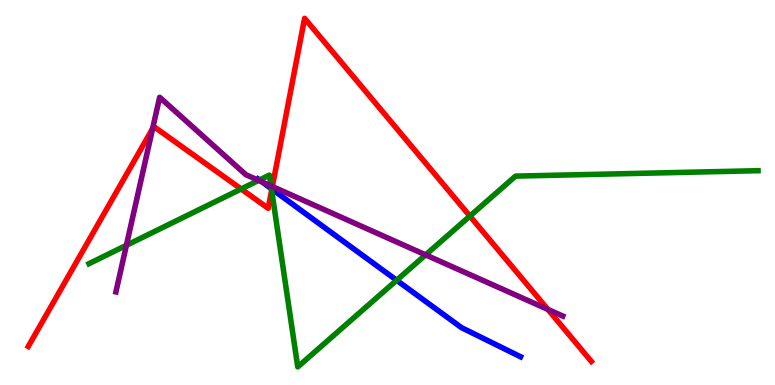[{'lines': ['blue', 'red'], 'intersections': [{'x': 3.51, 'y': 5.09}]}, {'lines': ['green', 'red'], 'intersections': [{'x': 3.11, 'y': 5.09}, {'x': 3.51, 'y': 5.06}, {'x': 6.06, 'y': 4.39}]}, {'lines': ['purple', 'red'], 'intersections': [{'x': 1.97, 'y': 6.66}, {'x': 3.51, 'y': 5.16}, {'x': 7.07, 'y': 1.96}]}, {'lines': ['blue', 'green'], 'intersections': [{'x': 3.35, 'y': 5.32}, {'x': 3.5, 'y': 5.1}, {'x': 5.12, 'y': 2.72}]}, {'lines': ['blue', 'purple'], 'intersections': [{'x': 3.38, 'y': 5.27}]}, {'lines': ['green', 'purple'], 'intersections': [{'x': 1.63, 'y': 3.63}, {'x': 3.34, 'y': 5.31}, {'x': 3.5, 'y': 5.17}, {'x': 5.49, 'y': 3.38}]}]